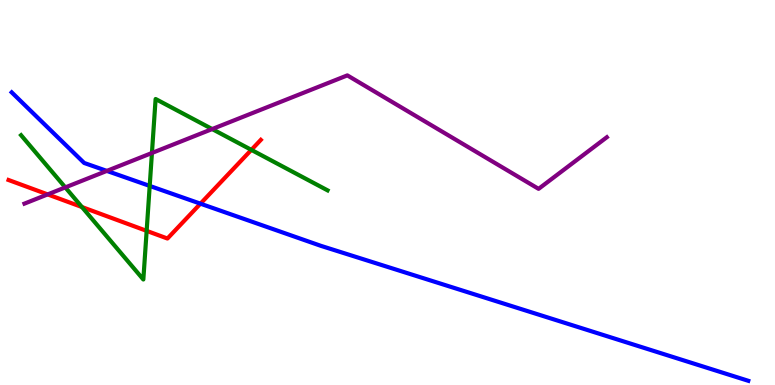[{'lines': ['blue', 'red'], 'intersections': [{'x': 2.59, 'y': 4.71}]}, {'lines': ['green', 'red'], 'intersections': [{'x': 1.06, 'y': 4.62}, {'x': 1.89, 'y': 4.0}, {'x': 3.24, 'y': 6.11}]}, {'lines': ['purple', 'red'], 'intersections': [{'x': 0.615, 'y': 4.95}]}, {'lines': ['blue', 'green'], 'intersections': [{'x': 1.93, 'y': 5.17}]}, {'lines': ['blue', 'purple'], 'intersections': [{'x': 1.38, 'y': 5.56}]}, {'lines': ['green', 'purple'], 'intersections': [{'x': 0.843, 'y': 5.13}, {'x': 1.96, 'y': 6.03}, {'x': 2.74, 'y': 6.65}]}]